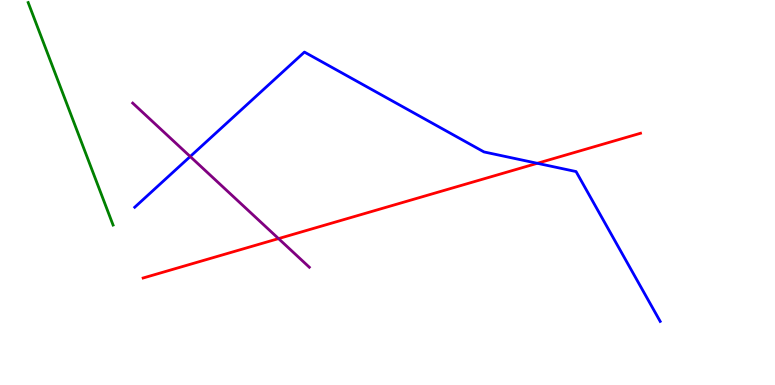[{'lines': ['blue', 'red'], 'intersections': [{'x': 6.93, 'y': 5.76}]}, {'lines': ['green', 'red'], 'intersections': []}, {'lines': ['purple', 'red'], 'intersections': [{'x': 3.59, 'y': 3.8}]}, {'lines': ['blue', 'green'], 'intersections': []}, {'lines': ['blue', 'purple'], 'intersections': [{'x': 2.45, 'y': 5.93}]}, {'lines': ['green', 'purple'], 'intersections': []}]